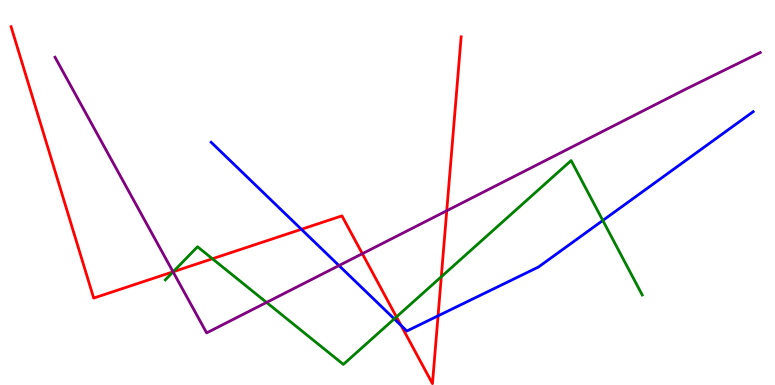[{'lines': ['blue', 'red'], 'intersections': [{'x': 3.89, 'y': 4.04}, {'x': 5.18, 'y': 1.55}, {'x': 5.65, 'y': 1.8}]}, {'lines': ['green', 'red'], 'intersections': [{'x': 2.24, 'y': 2.94}, {'x': 2.74, 'y': 3.28}, {'x': 5.12, 'y': 1.77}, {'x': 5.69, 'y': 2.81}]}, {'lines': ['purple', 'red'], 'intersections': [{'x': 2.23, 'y': 2.94}, {'x': 4.68, 'y': 3.41}, {'x': 5.76, 'y': 4.53}]}, {'lines': ['blue', 'green'], 'intersections': [{'x': 5.09, 'y': 1.72}, {'x': 7.78, 'y': 4.27}]}, {'lines': ['blue', 'purple'], 'intersections': [{'x': 4.37, 'y': 3.1}]}, {'lines': ['green', 'purple'], 'intersections': [{'x': 2.23, 'y': 2.94}, {'x': 3.44, 'y': 2.14}]}]